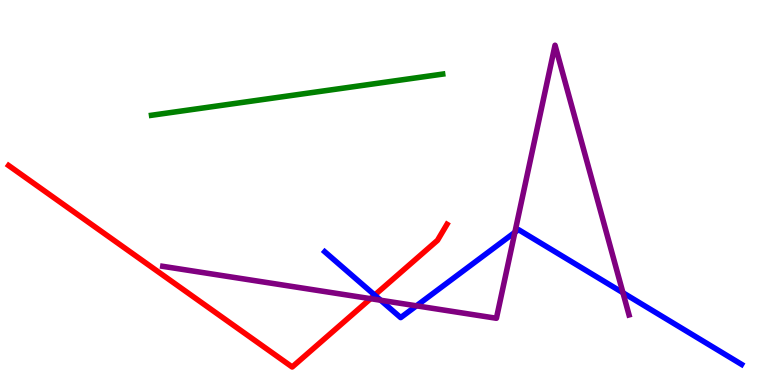[{'lines': ['blue', 'red'], 'intersections': [{'x': 4.83, 'y': 2.34}]}, {'lines': ['green', 'red'], 'intersections': []}, {'lines': ['purple', 'red'], 'intersections': [{'x': 4.78, 'y': 2.24}]}, {'lines': ['blue', 'green'], 'intersections': []}, {'lines': ['blue', 'purple'], 'intersections': [{'x': 4.91, 'y': 2.2}, {'x': 5.37, 'y': 2.06}, {'x': 6.64, 'y': 3.97}, {'x': 8.04, 'y': 2.4}]}, {'lines': ['green', 'purple'], 'intersections': []}]